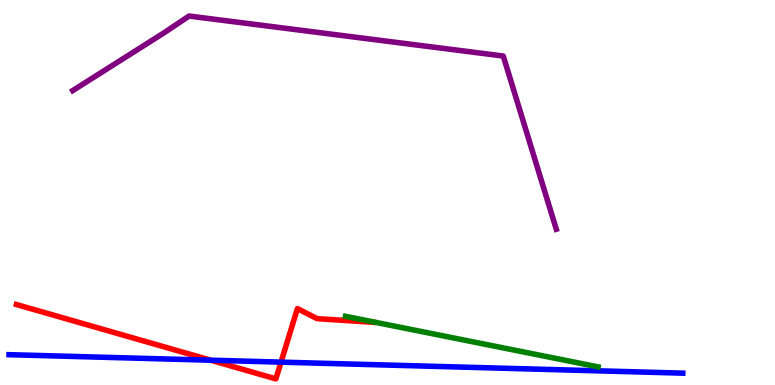[{'lines': ['blue', 'red'], 'intersections': [{'x': 2.72, 'y': 0.644}, {'x': 3.63, 'y': 0.594}]}, {'lines': ['green', 'red'], 'intersections': []}, {'lines': ['purple', 'red'], 'intersections': []}, {'lines': ['blue', 'green'], 'intersections': []}, {'lines': ['blue', 'purple'], 'intersections': []}, {'lines': ['green', 'purple'], 'intersections': []}]